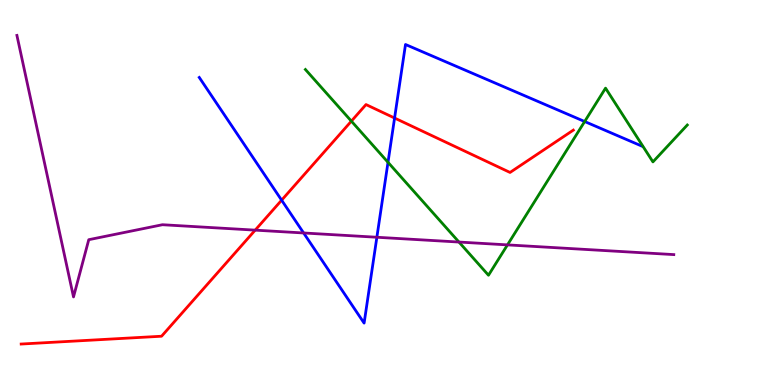[{'lines': ['blue', 'red'], 'intersections': [{'x': 3.63, 'y': 4.8}, {'x': 5.09, 'y': 6.93}]}, {'lines': ['green', 'red'], 'intersections': [{'x': 4.53, 'y': 6.85}]}, {'lines': ['purple', 'red'], 'intersections': [{'x': 3.29, 'y': 4.02}]}, {'lines': ['blue', 'green'], 'intersections': [{'x': 5.01, 'y': 5.78}, {'x': 7.54, 'y': 6.84}]}, {'lines': ['blue', 'purple'], 'intersections': [{'x': 3.92, 'y': 3.95}, {'x': 4.86, 'y': 3.84}]}, {'lines': ['green', 'purple'], 'intersections': [{'x': 5.92, 'y': 3.71}, {'x': 6.55, 'y': 3.64}]}]